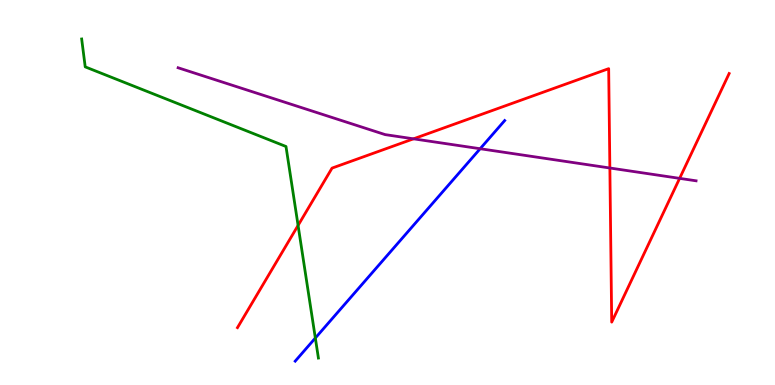[{'lines': ['blue', 'red'], 'intersections': []}, {'lines': ['green', 'red'], 'intersections': [{'x': 3.85, 'y': 4.15}]}, {'lines': ['purple', 'red'], 'intersections': [{'x': 5.34, 'y': 6.39}, {'x': 7.87, 'y': 5.64}, {'x': 8.77, 'y': 5.37}]}, {'lines': ['blue', 'green'], 'intersections': [{'x': 4.07, 'y': 1.22}]}, {'lines': ['blue', 'purple'], 'intersections': [{'x': 6.2, 'y': 6.14}]}, {'lines': ['green', 'purple'], 'intersections': []}]